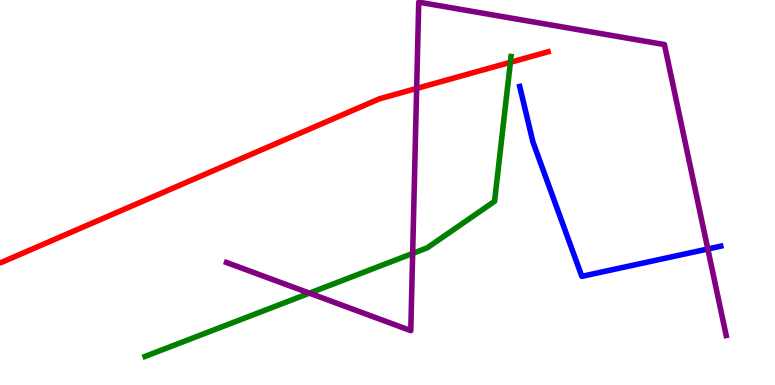[{'lines': ['blue', 'red'], 'intersections': []}, {'lines': ['green', 'red'], 'intersections': [{'x': 6.59, 'y': 8.38}]}, {'lines': ['purple', 'red'], 'intersections': [{'x': 5.38, 'y': 7.7}]}, {'lines': ['blue', 'green'], 'intersections': []}, {'lines': ['blue', 'purple'], 'intersections': [{'x': 9.13, 'y': 3.53}]}, {'lines': ['green', 'purple'], 'intersections': [{'x': 3.99, 'y': 2.39}, {'x': 5.32, 'y': 3.42}]}]